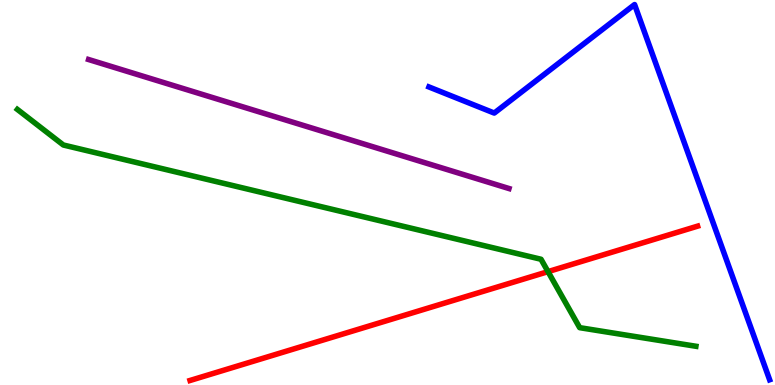[{'lines': ['blue', 'red'], 'intersections': []}, {'lines': ['green', 'red'], 'intersections': [{'x': 7.07, 'y': 2.94}]}, {'lines': ['purple', 'red'], 'intersections': []}, {'lines': ['blue', 'green'], 'intersections': []}, {'lines': ['blue', 'purple'], 'intersections': []}, {'lines': ['green', 'purple'], 'intersections': []}]